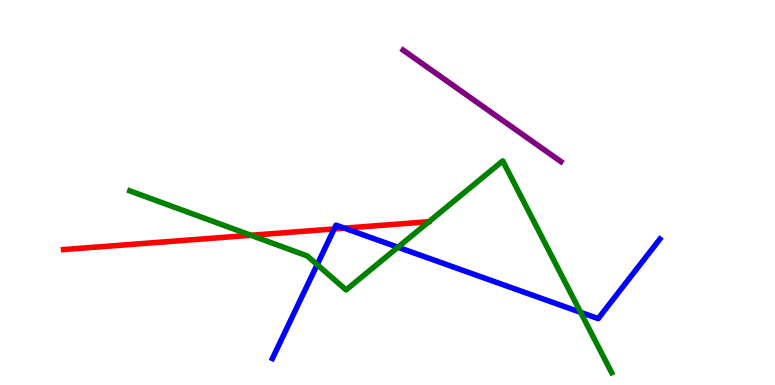[{'lines': ['blue', 'red'], 'intersections': [{'x': 4.31, 'y': 4.05}, {'x': 4.44, 'y': 4.07}]}, {'lines': ['green', 'red'], 'intersections': [{'x': 3.24, 'y': 3.89}]}, {'lines': ['purple', 'red'], 'intersections': []}, {'lines': ['blue', 'green'], 'intersections': [{'x': 4.09, 'y': 3.13}, {'x': 5.13, 'y': 3.58}, {'x': 7.49, 'y': 1.89}]}, {'lines': ['blue', 'purple'], 'intersections': []}, {'lines': ['green', 'purple'], 'intersections': []}]